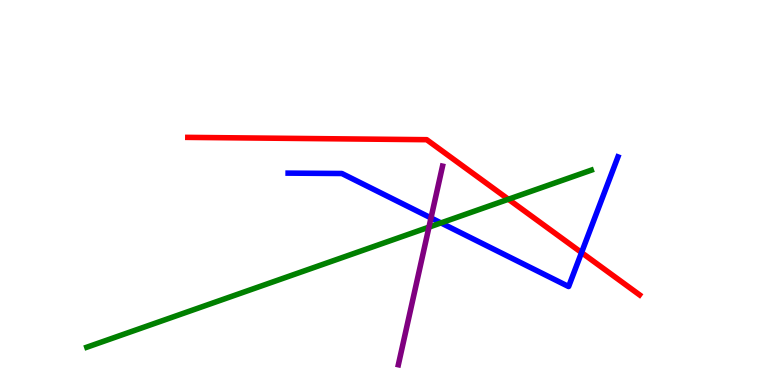[{'lines': ['blue', 'red'], 'intersections': [{'x': 7.5, 'y': 3.44}]}, {'lines': ['green', 'red'], 'intersections': [{'x': 6.56, 'y': 4.82}]}, {'lines': ['purple', 'red'], 'intersections': []}, {'lines': ['blue', 'green'], 'intersections': [{'x': 5.69, 'y': 4.21}]}, {'lines': ['blue', 'purple'], 'intersections': [{'x': 5.56, 'y': 4.34}]}, {'lines': ['green', 'purple'], 'intersections': [{'x': 5.54, 'y': 4.1}]}]